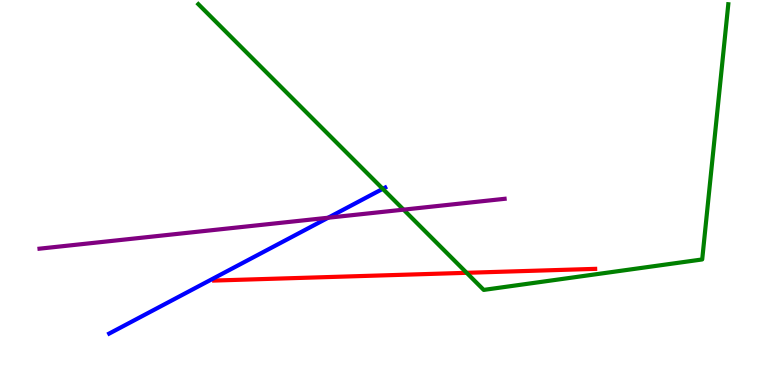[{'lines': ['blue', 'red'], 'intersections': []}, {'lines': ['green', 'red'], 'intersections': [{'x': 6.02, 'y': 2.91}]}, {'lines': ['purple', 'red'], 'intersections': []}, {'lines': ['blue', 'green'], 'intersections': [{'x': 4.94, 'y': 5.1}]}, {'lines': ['blue', 'purple'], 'intersections': [{'x': 4.23, 'y': 4.34}]}, {'lines': ['green', 'purple'], 'intersections': [{'x': 5.21, 'y': 4.55}]}]